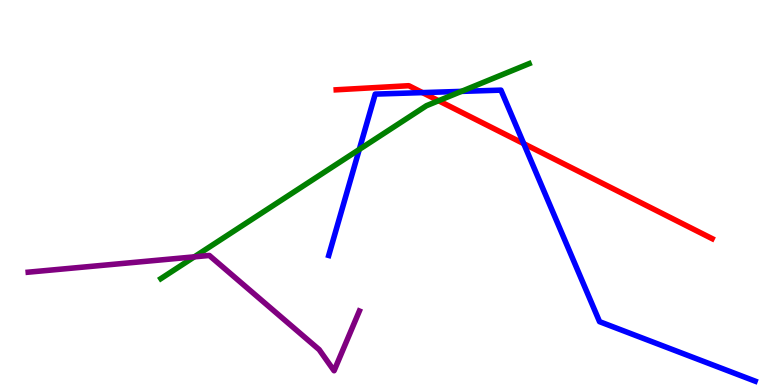[{'lines': ['blue', 'red'], 'intersections': [{'x': 5.45, 'y': 7.59}, {'x': 6.76, 'y': 6.27}]}, {'lines': ['green', 'red'], 'intersections': [{'x': 5.66, 'y': 7.38}]}, {'lines': ['purple', 'red'], 'intersections': []}, {'lines': ['blue', 'green'], 'intersections': [{'x': 4.64, 'y': 6.12}, {'x': 5.95, 'y': 7.63}]}, {'lines': ['blue', 'purple'], 'intersections': []}, {'lines': ['green', 'purple'], 'intersections': [{'x': 2.51, 'y': 3.33}]}]